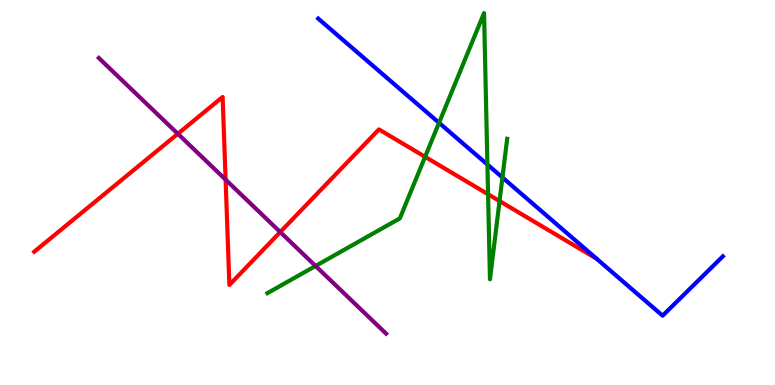[{'lines': ['blue', 'red'], 'intersections': []}, {'lines': ['green', 'red'], 'intersections': [{'x': 5.48, 'y': 5.93}, {'x': 6.3, 'y': 4.95}, {'x': 6.45, 'y': 4.78}]}, {'lines': ['purple', 'red'], 'intersections': [{'x': 2.29, 'y': 6.52}, {'x': 2.91, 'y': 5.33}, {'x': 3.62, 'y': 3.97}]}, {'lines': ['blue', 'green'], 'intersections': [{'x': 5.67, 'y': 6.81}, {'x': 6.29, 'y': 5.73}, {'x': 6.48, 'y': 5.39}]}, {'lines': ['blue', 'purple'], 'intersections': []}, {'lines': ['green', 'purple'], 'intersections': [{'x': 4.07, 'y': 3.09}]}]